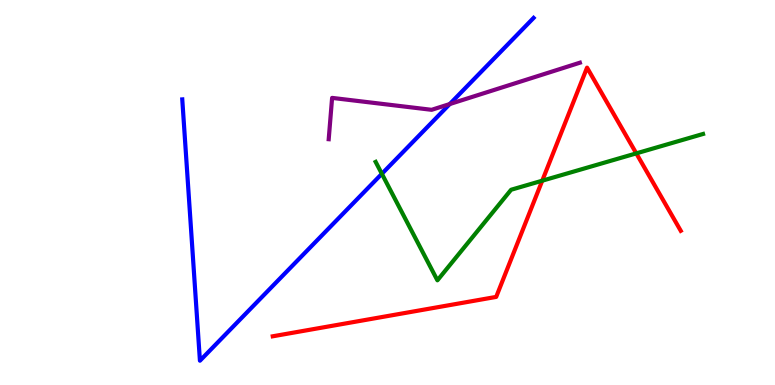[{'lines': ['blue', 'red'], 'intersections': []}, {'lines': ['green', 'red'], 'intersections': [{'x': 7.0, 'y': 5.31}, {'x': 8.21, 'y': 6.02}]}, {'lines': ['purple', 'red'], 'intersections': []}, {'lines': ['blue', 'green'], 'intersections': [{'x': 4.93, 'y': 5.49}]}, {'lines': ['blue', 'purple'], 'intersections': [{'x': 5.8, 'y': 7.3}]}, {'lines': ['green', 'purple'], 'intersections': []}]